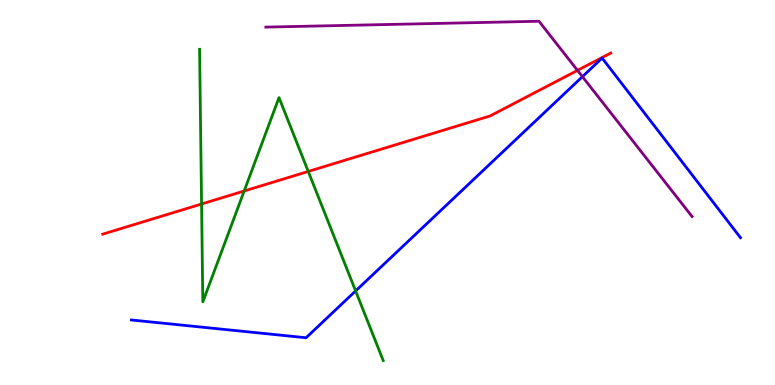[{'lines': ['blue', 'red'], 'intersections': []}, {'lines': ['green', 'red'], 'intersections': [{'x': 2.6, 'y': 4.7}, {'x': 3.15, 'y': 5.04}, {'x': 3.98, 'y': 5.55}]}, {'lines': ['purple', 'red'], 'intersections': [{'x': 7.45, 'y': 8.17}]}, {'lines': ['blue', 'green'], 'intersections': [{'x': 4.59, 'y': 2.44}]}, {'lines': ['blue', 'purple'], 'intersections': [{'x': 7.52, 'y': 8.01}]}, {'lines': ['green', 'purple'], 'intersections': []}]